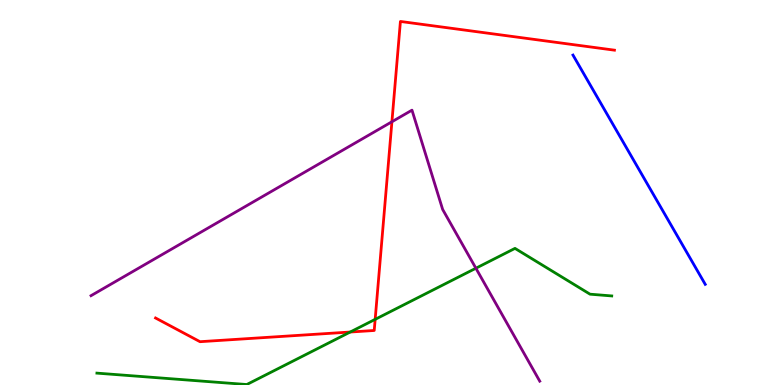[{'lines': ['blue', 'red'], 'intersections': []}, {'lines': ['green', 'red'], 'intersections': [{'x': 4.52, 'y': 1.38}, {'x': 4.84, 'y': 1.7}]}, {'lines': ['purple', 'red'], 'intersections': [{'x': 5.06, 'y': 6.84}]}, {'lines': ['blue', 'green'], 'intersections': []}, {'lines': ['blue', 'purple'], 'intersections': []}, {'lines': ['green', 'purple'], 'intersections': [{'x': 6.14, 'y': 3.03}]}]